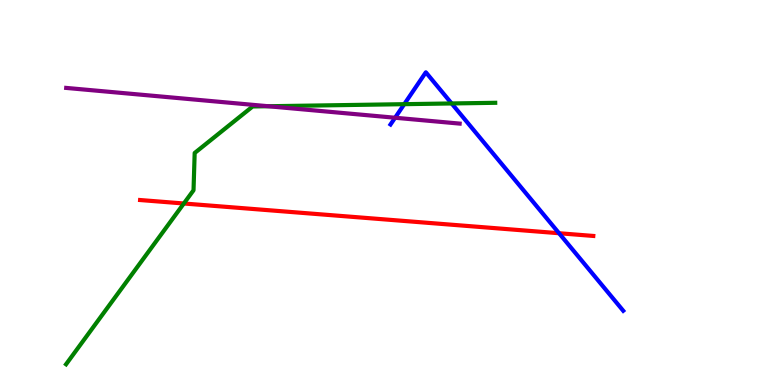[{'lines': ['blue', 'red'], 'intersections': [{'x': 7.21, 'y': 3.94}]}, {'lines': ['green', 'red'], 'intersections': [{'x': 2.37, 'y': 4.71}]}, {'lines': ['purple', 'red'], 'intersections': []}, {'lines': ['blue', 'green'], 'intersections': [{'x': 5.22, 'y': 7.29}, {'x': 5.83, 'y': 7.31}]}, {'lines': ['blue', 'purple'], 'intersections': [{'x': 5.1, 'y': 6.94}]}, {'lines': ['green', 'purple'], 'intersections': [{'x': 3.46, 'y': 7.24}]}]